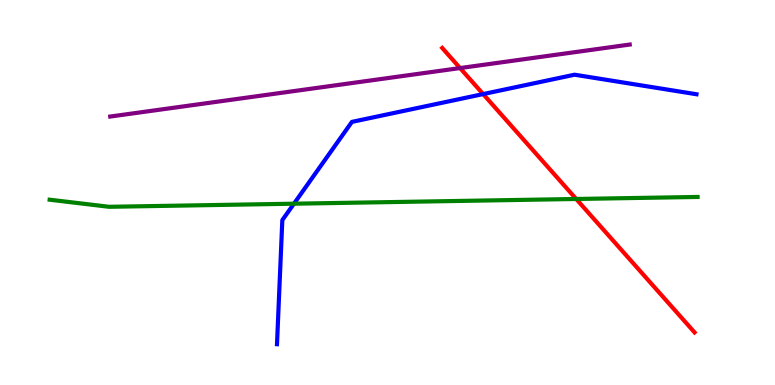[{'lines': ['blue', 'red'], 'intersections': [{'x': 6.23, 'y': 7.56}]}, {'lines': ['green', 'red'], 'intersections': [{'x': 7.43, 'y': 4.83}]}, {'lines': ['purple', 'red'], 'intersections': [{'x': 5.94, 'y': 8.23}]}, {'lines': ['blue', 'green'], 'intersections': [{'x': 3.79, 'y': 4.71}]}, {'lines': ['blue', 'purple'], 'intersections': []}, {'lines': ['green', 'purple'], 'intersections': []}]